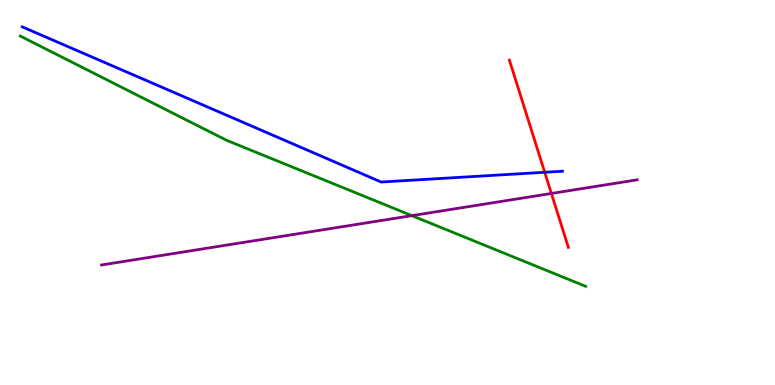[{'lines': ['blue', 'red'], 'intersections': [{'x': 7.03, 'y': 5.53}]}, {'lines': ['green', 'red'], 'intersections': []}, {'lines': ['purple', 'red'], 'intersections': [{'x': 7.11, 'y': 4.98}]}, {'lines': ['blue', 'green'], 'intersections': []}, {'lines': ['blue', 'purple'], 'intersections': []}, {'lines': ['green', 'purple'], 'intersections': [{'x': 5.31, 'y': 4.4}]}]